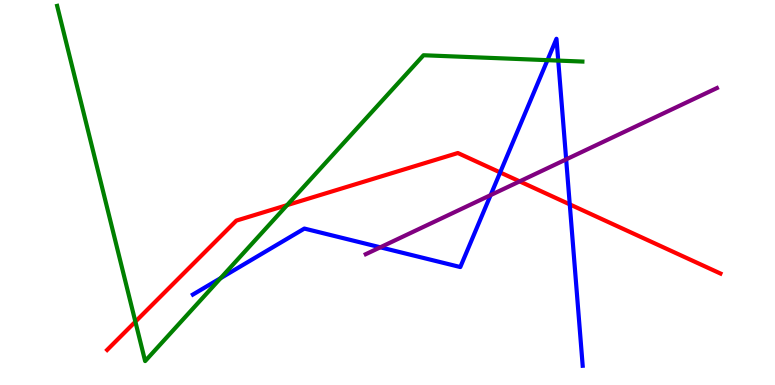[{'lines': ['blue', 'red'], 'intersections': [{'x': 6.45, 'y': 5.52}, {'x': 7.35, 'y': 4.69}]}, {'lines': ['green', 'red'], 'intersections': [{'x': 1.75, 'y': 1.64}, {'x': 3.7, 'y': 4.67}]}, {'lines': ['purple', 'red'], 'intersections': [{'x': 6.71, 'y': 5.29}]}, {'lines': ['blue', 'green'], 'intersections': [{'x': 2.85, 'y': 2.78}, {'x': 7.06, 'y': 8.44}, {'x': 7.2, 'y': 8.43}]}, {'lines': ['blue', 'purple'], 'intersections': [{'x': 4.91, 'y': 3.58}, {'x': 6.33, 'y': 4.93}, {'x': 7.31, 'y': 5.86}]}, {'lines': ['green', 'purple'], 'intersections': []}]